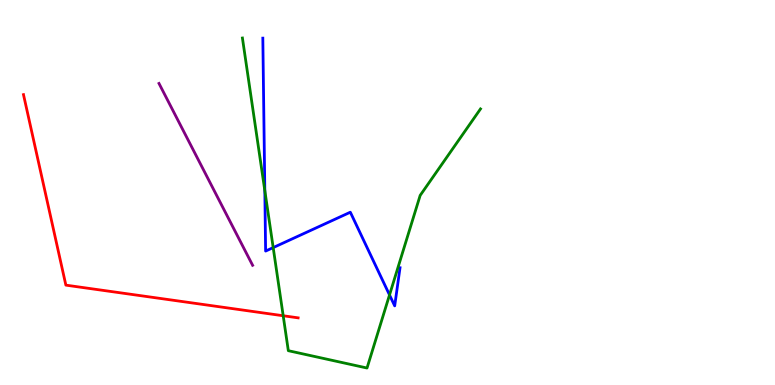[{'lines': ['blue', 'red'], 'intersections': []}, {'lines': ['green', 'red'], 'intersections': [{'x': 3.65, 'y': 1.8}]}, {'lines': ['purple', 'red'], 'intersections': []}, {'lines': ['blue', 'green'], 'intersections': [{'x': 3.42, 'y': 5.05}, {'x': 3.52, 'y': 3.57}, {'x': 5.03, 'y': 2.34}]}, {'lines': ['blue', 'purple'], 'intersections': []}, {'lines': ['green', 'purple'], 'intersections': []}]